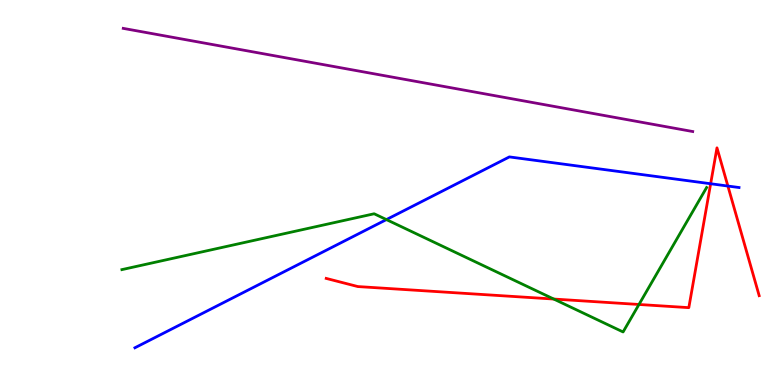[{'lines': ['blue', 'red'], 'intersections': [{'x': 9.17, 'y': 5.23}, {'x': 9.39, 'y': 5.17}]}, {'lines': ['green', 'red'], 'intersections': [{'x': 7.15, 'y': 2.23}, {'x': 8.24, 'y': 2.09}]}, {'lines': ['purple', 'red'], 'intersections': []}, {'lines': ['blue', 'green'], 'intersections': [{'x': 4.99, 'y': 4.3}]}, {'lines': ['blue', 'purple'], 'intersections': []}, {'lines': ['green', 'purple'], 'intersections': []}]